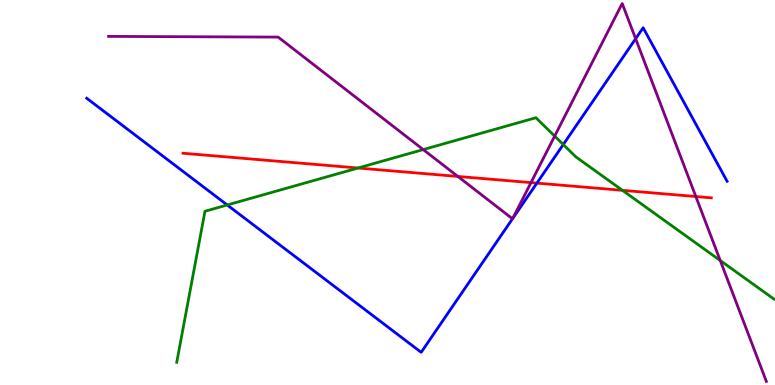[{'lines': ['blue', 'red'], 'intersections': [{'x': 6.93, 'y': 5.24}]}, {'lines': ['green', 'red'], 'intersections': [{'x': 4.62, 'y': 5.64}, {'x': 8.03, 'y': 5.06}]}, {'lines': ['purple', 'red'], 'intersections': [{'x': 5.91, 'y': 5.42}, {'x': 6.85, 'y': 5.26}, {'x': 8.98, 'y': 4.9}]}, {'lines': ['blue', 'green'], 'intersections': [{'x': 2.93, 'y': 4.68}, {'x': 7.27, 'y': 6.25}]}, {'lines': ['blue', 'purple'], 'intersections': [{'x': 6.61, 'y': 4.32}, {'x': 6.62, 'y': 4.33}, {'x': 8.2, 'y': 8.99}]}, {'lines': ['green', 'purple'], 'intersections': [{'x': 5.46, 'y': 6.11}, {'x': 7.16, 'y': 6.46}, {'x': 9.29, 'y': 3.23}]}]